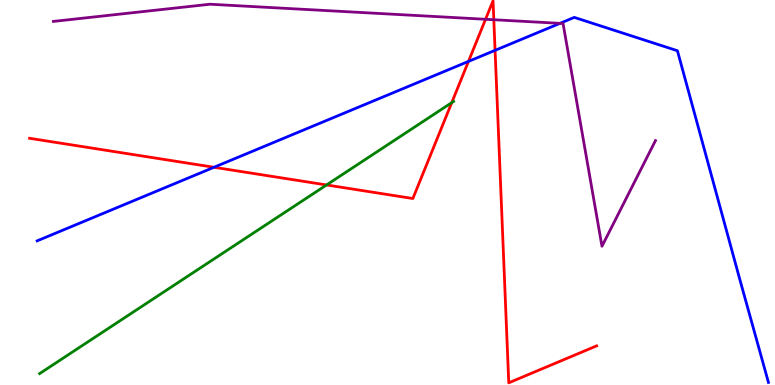[{'lines': ['blue', 'red'], 'intersections': [{'x': 2.76, 'y': 5.66}, {'x': 6.04, 'y': 8.4}, {'x': 6.39, 'y': 8.69}]}, {'lines': ['green', 'red'], 'intersections': [{'x': 4.21, 'y': 5.2}, {'x': 5.83, 'y': 7.33}]}, {'lines': ['purple', 'red'], 'intersections': [{'x': 6.27, 'y': 9.5}, {'x': 6.37, 'y': 9.49}]}, {'lines': ['blue', 'green'], 'intersections': []}, {'lines': ['blue', 'purple'], 'intersections': [{'x': 7.23, 'y': 9.39}]}, {'lines': ['green', 'purple'], 'intersections': []}]